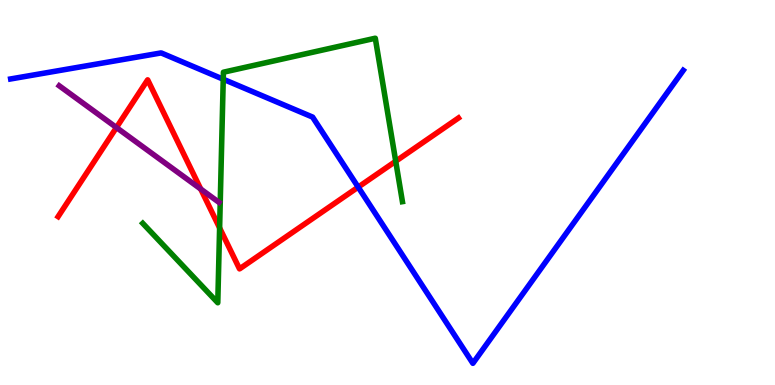[{'lines': ['blue', 'red'], 'intersections': [{'x': 4.62, 'y': 5.14}]}, {'lines': ['green', 'red'], 'intersections': [{'x': 2.83, 'y': 4.08}, {'x': 5.11, 'y': 5.81}]}, {'lines': ['purple', 'red'], 'intersections': [{'x': 1.5, 'y': 6.69}, {'x': 2.59, 'y': 5.09}]}, {'lines': ['blue', 'green'], 'intersections': [{'x': 2.88, 'y': 7.94}]}, {'lines': ['blue', 'purple'], 'intersections': []}, {'lines': ['green', 'purple'], 'intersections': []}]